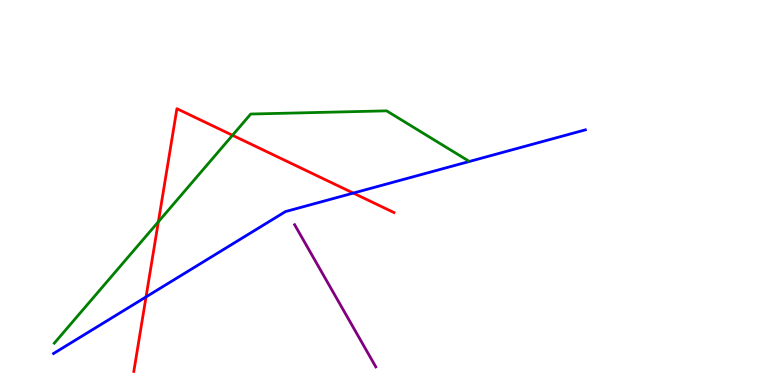[{'lines': ['blue', 'red'], 'intersections': [{'x': 1.88, 'y': 2.29}, {'x': 4.56, 'y': 4.98}]}, {'lines': ['green', 'red'], 'intersections': [{'x': 2.04, 'y': 4.24}, {'x': 3.0, 'y': 6.49}]}, {'lines': ['purple', 'red'], 'intersections': []}, {'lines': ['blue', 'green'], 'intersections': []}, {'lines': ['blue', 'purple'], 'intersections': []}, {'lines': ['green', 'purple'], 'intersections': []}]